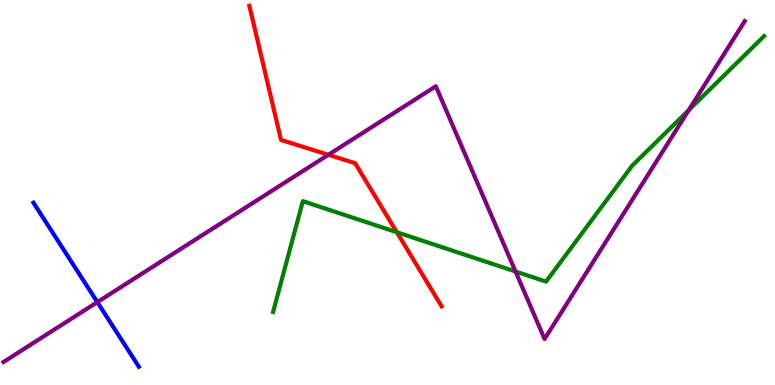[{'lines': ['blue', 'red'], 'intersections': []}, {'lines': ['green', 'red'], 'intersections': [{'x': 5.12, 'y': 3.97}]}, {'lines': ['purple', 'red'], 'intersections': [{'x': 4.24, 'y': 5.98}]}, {'lines': ['blue', 'green'], 'intersections': []}, {'lines': ['blue', 'purple'], 'intersections': [{'x': 1.26, 'y': 2.15}]}, {'lines': ['green', 'purple'], 'intersections': [{'x': 6.65, 'y': 2.95}, {'x': 8.89, 'y': 7.14}]}]